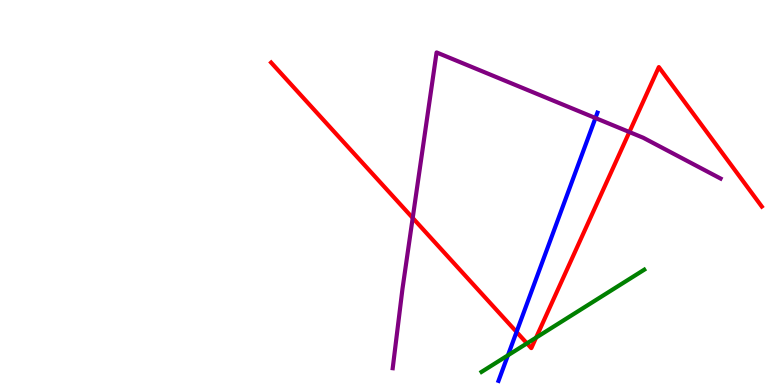[{'lines': ['blue', 'red'], 'intersections': [{'x': 6.67, 'y': 1.38}]}, {'lines': ['green', 'red'], 'intersections': [{'x': 6.8, 'y': 1.08}, {'x': 6.92, 'y': 1.23}]}, {'lines': ['purple', 'red'], 'intersections': [{'x': 5.33, 'y': 4.34}, {'x': 8.12, 'y': 6.57}]}, {'lines': ['blue', 'green'], 'intersections': [{'x': 6.55, 'y': 0.771}]}, {'lines': ['blue', 'purple'], 'intersections': [{'x': 7.68, 'y': 6.93}]}, {'lines': ['green', 'purple'], 'intersections': []}]